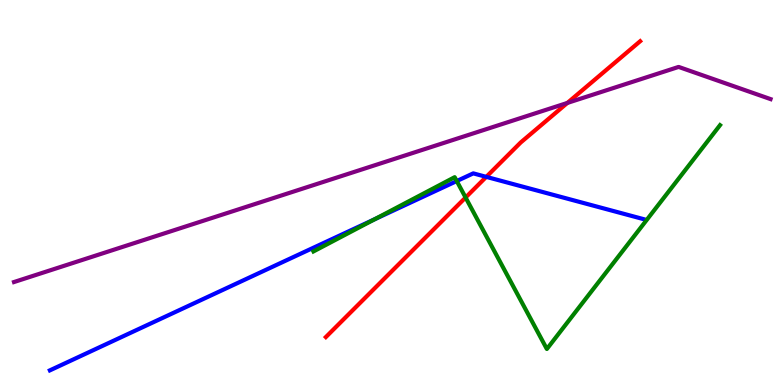[{'lines': ['blue', 'red'], 'intersections': [{'x': 6.27, 'y': 5.41}]}, {'lines': ['green', 'red'], 'intersections': [{'x': 6.01, 'y': 4.87}]}, {'lines': ['purple', 'red'], 'intersections': [{'x': 7.32, 'y': 7.33}]}, {'lines': ['blue', 'green'], 'intersections': [{'x': 4.83, 'y': 4.3}, {'x': 5.89, 'y': 5.3}]}, {'lines': ['blue', 'purple'], 'intersections': []}, {'lines': ['green', 'purple'], 'intersections': []}]